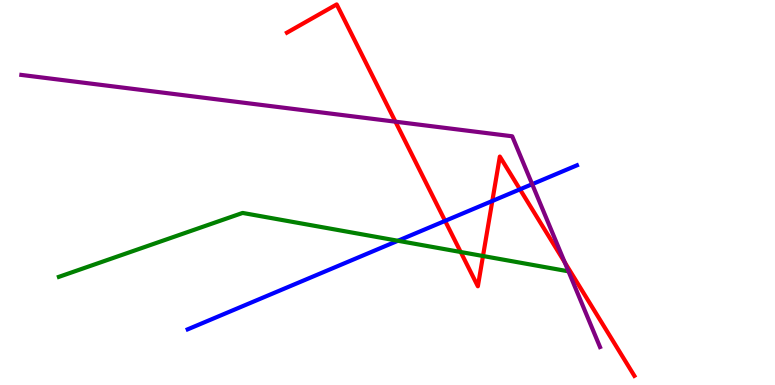[{'lines': ['blue', 'red'], 'intersections': [{'x': 5.74, 'y': 4.26}, {'x': 6.35, 'y': 4.78}, {'x': 6.71, 'y': 5.08}]}, {'lines': ['green', 'red'], 'intersections': [{'x': 5.94, 'y': 3.45}, {'x': 6.23, 'y': 3.35}]}, {'lines': ['purple', 'red'], 'intersections': [{'x': 5.1, 'y': 6.84}, {'x': 7.29, 'y': 3.19}]}, {'lines': ['blue', 'green'], 'intersections': [{'x': 5.13, 'y': 3.75}]}, {'lines': ['blue', 'purple'], 'intersections': [{'x': 6.87, 'y': 5.22}]}, {'lines': ['green', 'purple'], 'intersections': []}]